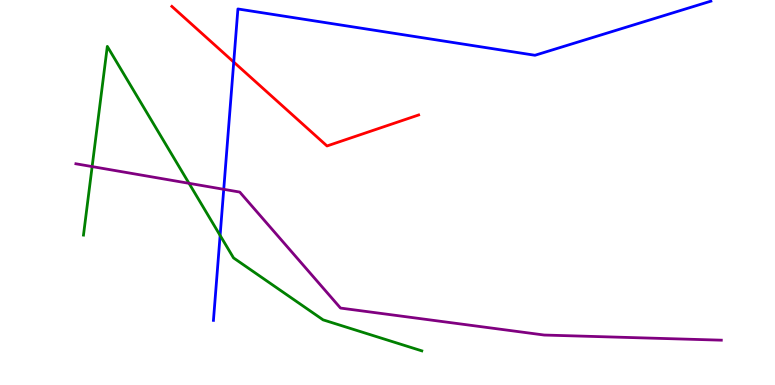[{'lines': ['blue', 'red'], 'intersections': [{'x': 3.02, 'y': 8.39}]}, {'lines': ['green', 'red'], 'intersections': []}, {'lines': ['purple', 'red'], 'intersections': []}, {'lines': ['blue', 'green'], 'intersections': [{'x': 2.84, 'y': 3.89}]}, {'lines': ['blue', 'purple'], 'intersections': [{'x': 2.89, 'y': 5.08}]}, {'lines': ['green', 'purple'], 'intersections': [{'x': 1.19, 'y': 5.67}, {'x': 2.44, 'y': 5.24}]}]